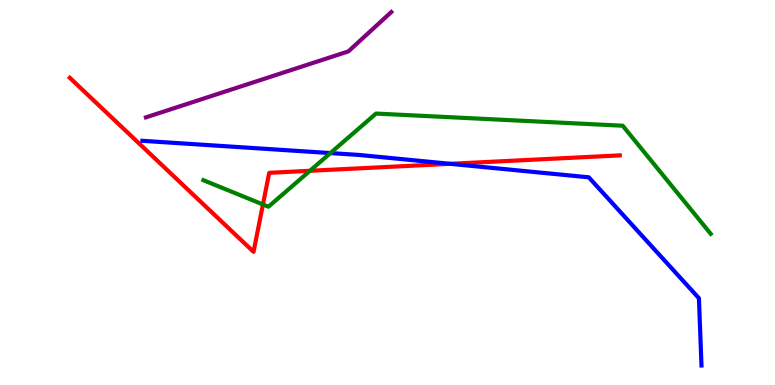[{'lines': ['blue', 'red'], 'intersections': [{'x': 5.81, 'y': 5.74}]}, {'lines': ['green', 'red'], 'intersections': [{'x': 3.39, 'y': 4.69}, {'x': 4.0, 'y': 5.56}]}, {'lines': ['purple', 'red'], 'intersections': []}, {'lines': ['blue', 'green'], 'intersections': [{'x': 4.26, 'y': 6.02}]}, {'lines': ['blue', 'purple'], 'intersections': []}, {'lines': ['green', 'purple'], 'intersections': []}]